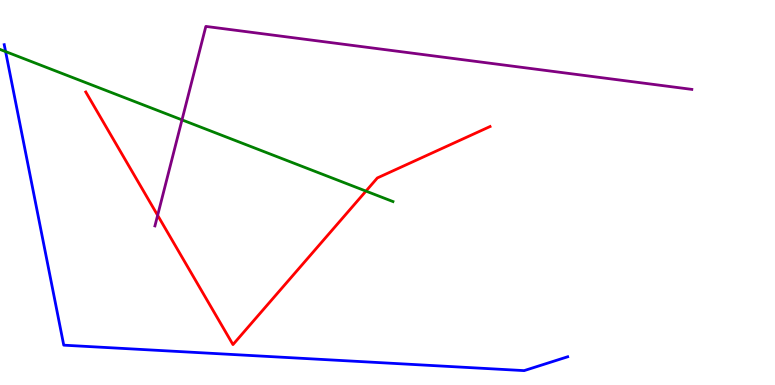[{'lines': ['blue', 'red'], 'intersections': []}, {'lines': ['green', 'red'], 'intersections': [{'x': 4.72, 'y': 5.04}]}, {'lines': ['purple', 'red'], 'intersections': [{'x': 2.03, 'y': 4.41}]}, {'lines': ['blue', 'green'], 'intersections': [{'x': 0.0722, 'y': 8.66}]}, {'lines': ['blue', 'purple'], 'intersections': []}, {'lines': ['green', 'purple'], 'intersections': [{'x': 2.35, 'y': 6.89}]}]